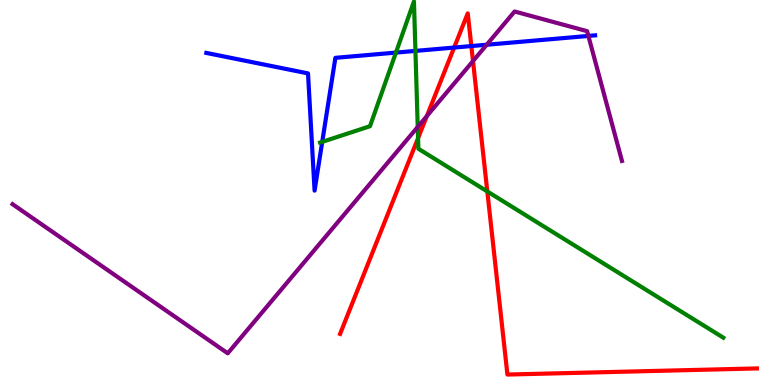[{'lines': ['blue', 'red'], 'intersections': [{'x': 5.86, 'y': 8.76}, {'x': 6.08, 'y': 8.8}]}, {'lines': ['green', 'red'], 'intersections': [{'x': 5.39, 'y': 6.41}, {'x': 6.29, 'y': 5.03}]}, {'lines': ['purple', 'red'], 'intersections': [{'x': 5.51, 'y': 6.99}, {'x': 6.1, 'y': 8.41}]}, {'lines': ['blue', 'green'], 'intersections': [{'x': 4.16, 'y': 6.32}, {'x': 5.11, 'y': 8.63}, {'x': 5.36, 'y': 8.68}]}, {'lines': ['blue', 'purple'], 'intersections': [{'x': 6.28, 'y': 8.84}, {'x': 7.59, 'y': 9.07}]}, {'lines': ['green', 'purple'], 'intersections': [{'x': 5.39, 'y': 6.7}]}]